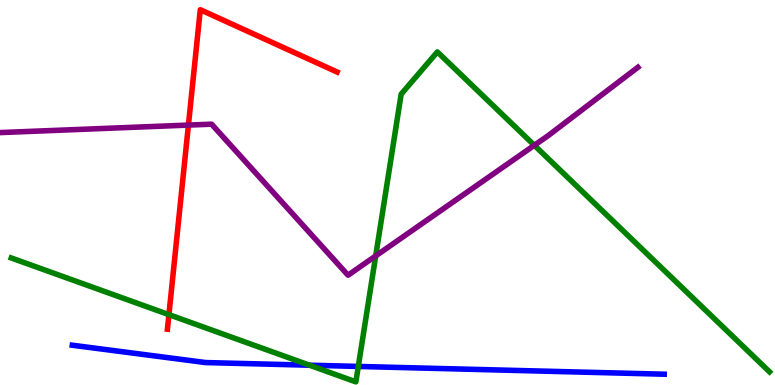[{'lines': ['blue', 'red'], 'intersections': []}, {'lines': ['green', 'red'], 'intersections': [{'x': 2.18, 'y': 1.83}]}, {'lines': ['purple', 'red'], 'intersections': [{'x': 2.43, 'y': 6.75}]}, {'lines': ['blue', 'green'], 'intersections': [{'x': 3.99, 'y': 0.514}, {'x': 4.62, 'y': 0.482}]}, {'lines': ['blue', 'purple'], 'intersections': []}, {'lines': ['green', 'purple'], 'intersections': [{'x': 4.85, 'y': 3.35}, {'x': 6.89, 'y': 6.23}]}]